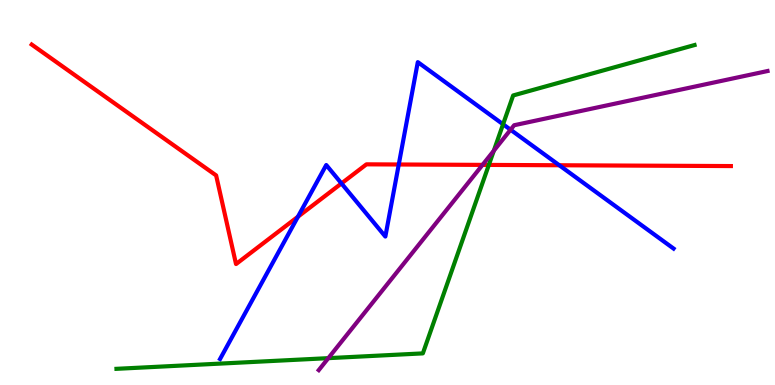[{'lines': ['blue', 'red'], 'intersections': [{'x': 3.84, 'y': 4.37}, {'x': 4.41, 'y': 5.24}, {'x': 5.15, 'y': 5.73}, {'x': 7.22, 'y': 5.71}]}, {'lines': ['green', 'red'], 'intersections': [{'x': 6.31, 'y': 5.72}]}, {'lines': ['purple', 'red'], 'intersections': [{'x': 6.23, 'y': 5.72}]}, {'lines': ['blue', 'green'], 'intersections': [{'x': 6.49, 'y': 6.77}]}, {'lines': ['blue', 'purple'], 'intersections': [{'x': 6.59, 'y': 6.63}]}, {'lines': ['green', 'purple'], 'intersections': [{'x': 4.24, 'y': 0.697}, {'x': 6.37, 'y': 6.08}]}]